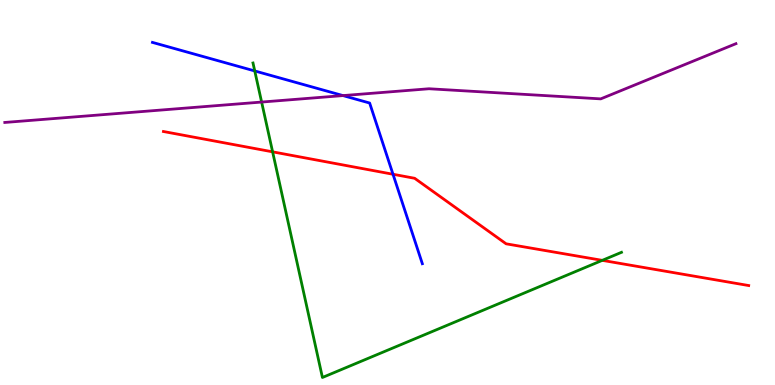[{'lines': ['blue', 'red'], 'intersections': [{'x': 5.07, 'y': 5.47}]}, {'lines': ['green', 'red'], 'intersections': [{'x': 3.52, 'y': 6.06}, {'x': 7.77, 'y': 3.24}]}, {'lines': ['purple', 'red'], 'intersections': []}, {'lines': ['blue', 'green'], 'intersections': [{'x': 3.29, 'y': 8.16}]}, {'lines': ['blue', 'purple'], 'intersections': [{'x': 4.43, 'y': 7.52}]}, {'lines': ['green', 'purple'], 'intersections': [{'x': 3.38, 'y': 7.35}]}]